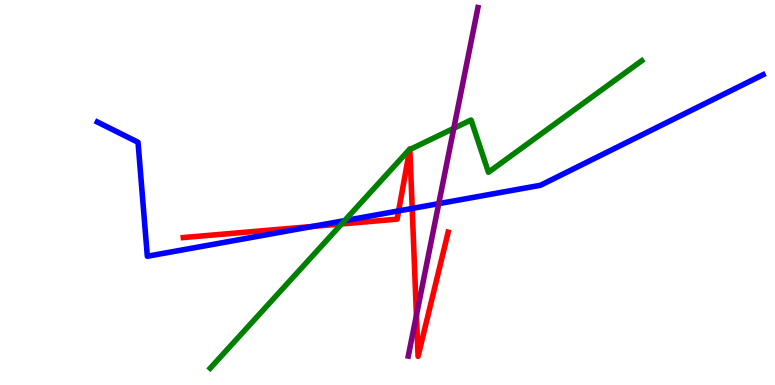[{'lines': ['blue', 'red'], 'intersections': [{'x': 4.03, 'y': 4.12}, {'x': 5.14, 'y': 4.52}, {'x': 5.32, 'y': 4.59}]}, {'lines': ['green', 'red'], 'intersections': [{'x': 4.41, 'y': 4.18}, {'x': 5.29, 'y': 6.11}, {'x': 5.29, 'y': 6.12}]}, {'lines': ['purple', 'red'], 'intersections': [{'x': 5.37, 'y': 1.81}]}, {'lines': ['blue', 'green'], 'intersections': [{'x': 4.45, 'y': 4.27}]}, {'lines': ['blue', 'purple'], 'intersections': [{'x': 5.66, 'y': 4.71}]}, {'lines': ['green', 'purple'], 'intersections': [{'x': 5.86, 'y': 6.67}]}]